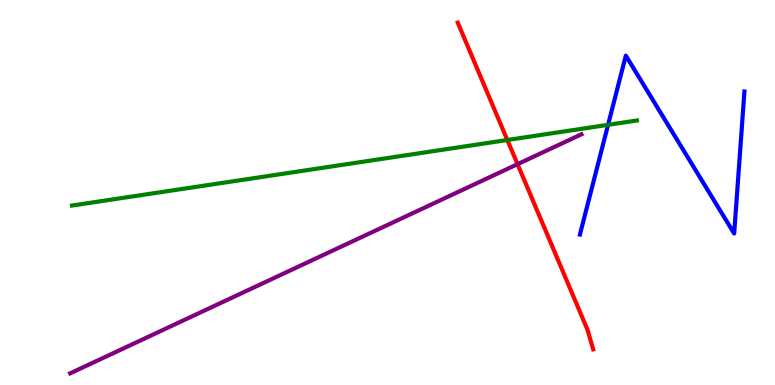[{'lines': ['blue', 'red'], 'intersections': []}, {'lines': ['green', 'red'], 'intersections': [{'x': 6.55, 'y': 6.36}]}, {'lines': ['purple', 'red'], 'intersections': [{'x': 6.68, 'y': 5.74}]}, {'lines': ['blue', 'green'], 'intersections': [{'x': 7.85, 'y': 6.76}]}, {'lines': ['blue', 'purple'], 'intersections': []}, {'lines': ['green', 'purple'], 'intersections': []}]